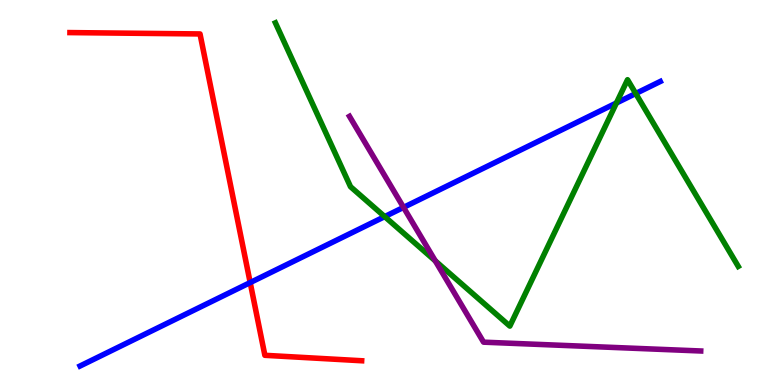[{'lines': ['blue', 'red'], 'intersections': [{'x': 3.23, 'y': 2.66}]}, {'lines': ['green', 'red'], 'intersections': []}, {'lines': ['purple', 'red'], 'intersections': []}, {'lines': ['blue', 'green'], 'intersections': [{'x': 4.96, 'y': 4.37}, {'x': 7.95, 'y': 7.32}, {'x': 8.2, 'y': 7.57}]}, {'lines': ['blue', 'purple'], 'intersections': [{'x': 5.21, 'y': 4.61}]}, {'lines': ['green', 'purple'], 'intersections': [{'x': 5.62, 'y': 3.22}]}]